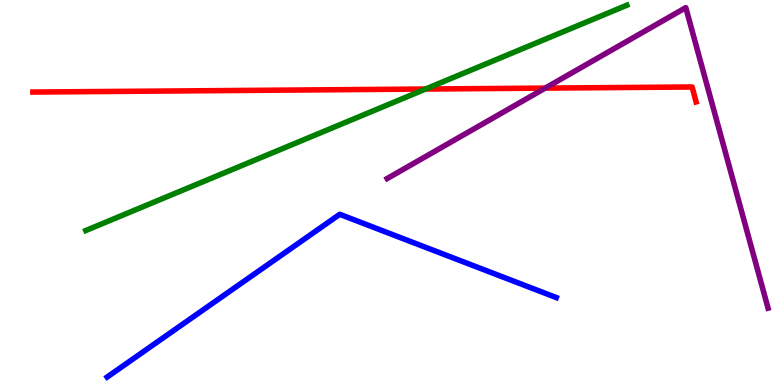[{'lines': ['blue', 'red'], 'intersections': []}, {'lines': ['green', 'red'], 'intersections': [{'x': 5.49, 'y': 7.69}]}, {'lines': ['purple', 'red'], 'intersections': [{'x': 7.03, 'y': 7.71}]}, {'lines': ['blue', 'green'], 'intersections': []}, {'lines': ['blue', 'purple'], 'intersections': []}, {'lines': ['green', 'purple'], 'intersections': []}]